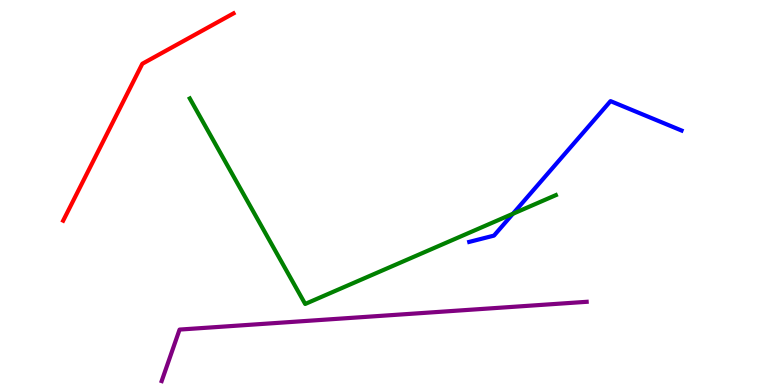[{'lines': ['blue', 'red'], 'intersections': []}, {'lines': ['green', 'red'], 'intersections': []}, {'lines': ['purple', 'red'], 'intersections': []}, {'lines': ['blue', 'green'], 'intersections': [{'x': 6.62, 'y': 4.45}]}, {'lines': ['blue', 'purple'], 'intersections': []}, {'lines': ['green', 'purple'], 'intersections': []}]